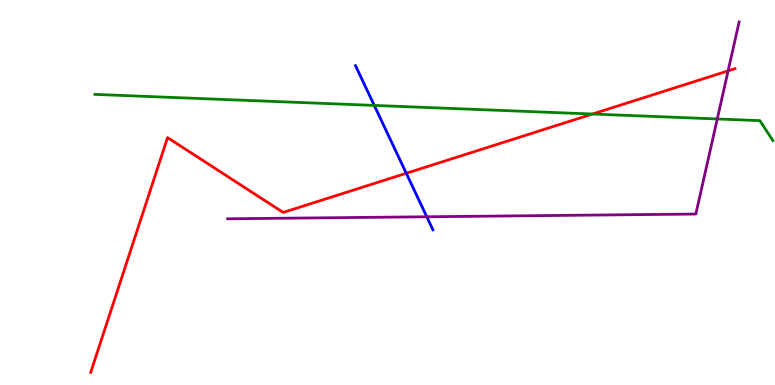[{'lines': ['blue', 'red'], 'intersections': [{'x': 5.24, 'y': 5.5}]}, {'lines': ['green', 'red'], 'intersections': [{'x': 7.64, 'y': 7.04}]}, {'lines': ['purple', 'red'], 'intersections': [{'x': 9.39, 'y': 8.16}]}, {'lines': ['blue', 'green'], 'intersections': [{'x': 4.83, 'y': 7.26}]}, {'lines': ['blue', 'purple'], 'intersections': [{'x': 5.51, 'y': 4.37}]}, {'lines': ['green', 'purple'], 'intersections': [{'x': 9.26, 'y': 6.91}]}]